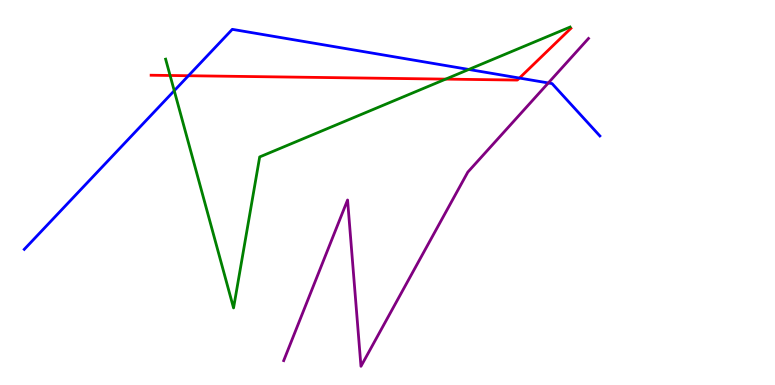[{'lines': ['blue', 'red'], 'intersections': [{'x': 2.43, 'y': 8.03}, {'x': 6.7, 'y': 7.97}]}, {'lines': ['green', 'red'], 'intersections': [{'x': 2.19, 'y': 8.04}, {'x': 5.75, 'y': 7.94}]}, {'lines': ['purple', 'red'], 'intersections': []}, {'lines': ['blue', 'green'], 'intersections': [{'x': 2.25, 'y': 7.64}, {'x': 6.05, 'y': 8.2}]}, {'lines': ['blue', 'purple'], 'intersections': [{'x': 7.08, 'y': 7.85}]}, {'lines': ['green', 'purple'], 'intersections': []}]